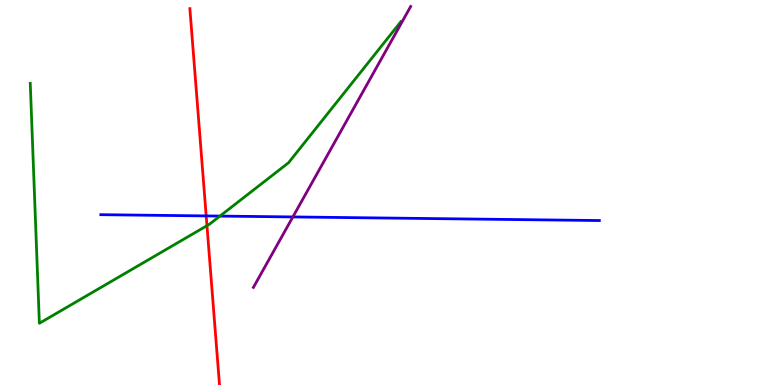[{'lines': ['blue', 'red'], 'intersections': [{'x': 2.66, 'y': 4.39}]}, {'lines': ['green', 'red'], 'intersections': [{'x': 2.67, 'y': 4.14}]}, {'lines': ['purple', 'red'], 'intersections': []}, {'lines': ['blue', 'green'], 'intersections': [{'x': 2.84, 'y': 4.39}]}, {'lines': ['blue', 'purple'], 'intersections': [{'x': 3.78, 'y': 4.37}]}, {'lines': ['green', 'purple'], 'intersections': []}]